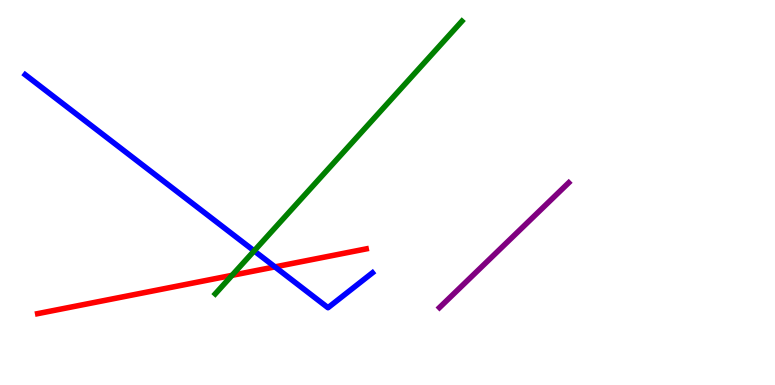[{'lines': ['blue', 'red'], 'intersections': [{'x': 3.55, 'y': 3.07}]}, {'lines': ['green', 'red'], 'intersections': [{'x': 2.99, 'y': 2.85}]}, {'lines': ['purple', 'red'], 'intersections': []}, {'lines': ['blue', 'green'], 'intersections': [{'x': 3.28, 'y': 3.48}]}, {'lines': ['blue', 'purple'], 'intersections': []}, {'lines': ['green', 'purple'], 'intersections': []}]